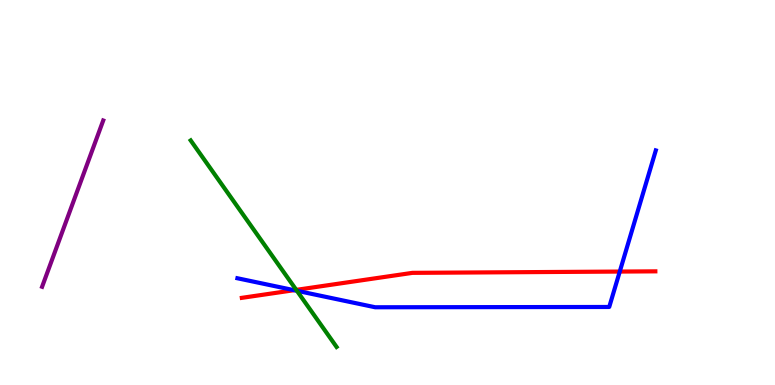[{'lines': ['blue', 'red'], 'intersections': [{'x': 3.79, 'y': 2.46}, {'x': 8.0, 'y': 2.95}]}, {'lines': ['green', 'red'], 'intersections': [{'x': 3.82, 'y': 2.47}]}, {'lines': ['purple', 'red'], 'intersections': []}, {'lines': ['blue', 'green'], 'intersections': [{'x': 3.83, 'y': 2.45}]}, {'lines': ['blue', 'purple'], 'intersections': []}, {'lines': ['green', 'purple'], 'intersections': []}]